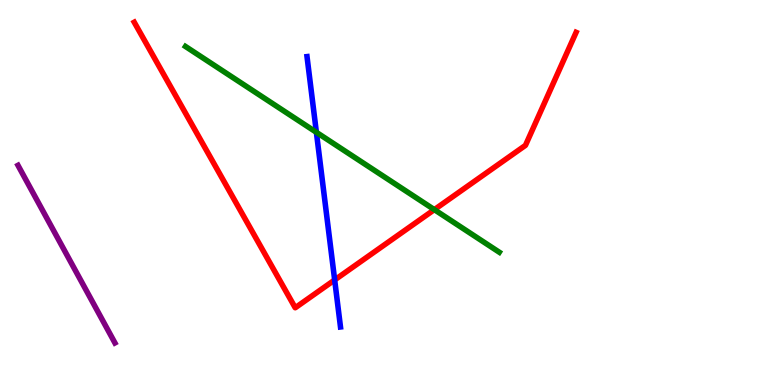[{'lines': ['blue', 'red'], 'intersections': [{'x': 4.32, 'y': 2.73}]}, {'lines': ['green', 'red'], 'intersections': [{'x': 5.6, 'y': 4.55}]}, {'lines': ['purple', 'red'], 'intersections': []}, {'lines': ['blue', 'green'], 'intersections': [{'x': 4.08, 'y': 6.56}]}, {'lines': ['blue', 'purple'], 'intersections': []}, {'lines': ['green', 'purple'], 'intersections': []}]